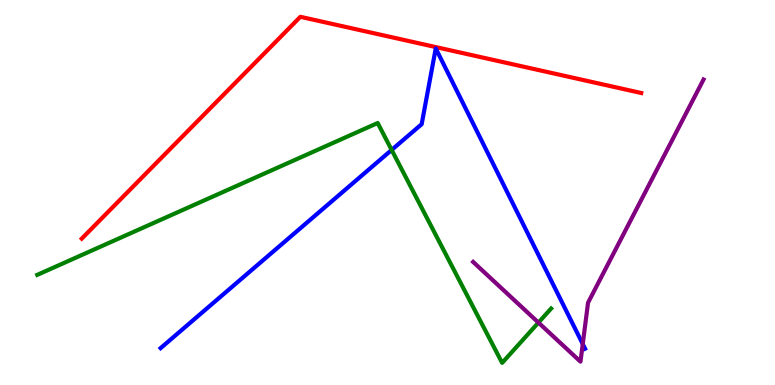[{'lines': ['blue', 'red'], 'intersections': []}, {'lines': ['green', 'red'], 'intersections': []}, {'lines': ['purple', 'red'], 'intersections': []}, {'lines': ['blue', 'green'], 'intersections': [{'x': 5.05, 'y': 6.11}]}, {'lines': ['blue', 'purple'], 'intersections': [{'x': 7.52, 'y': 1.06}]}, {'lines': ['green', 'purple'], 'intersections': [{'x': 6.95, 'y': 1.62}]}]